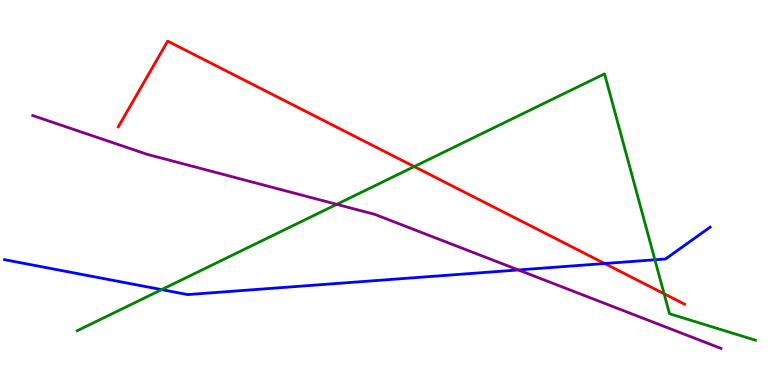[{'lines': ['blue', 'red'], 'intersections': [{'x': 7.8, 'y': 3.16}]}, {'lines': ['green', 'red'], 'intersections': [{'x': 5.34, 'y': 5.67}, {'x': 8.57, 'y': 2.37}]}, {'lines': ['purple', 'red'], 'intersections': []}, {'lines': ['blue', 'green'], 'intersections': [{'x': 2.09, 'y': 2.48}, {'x': 8.45, 'y': 3.25}]}, {'lines': ['blue', 'purple'], 'intersections': [{'x': 6.69, 'y': 2.99}]}, {'lines': ['green', 'purple'], 'intersections': [{'x': 4.34, 'y': 4.69}]}]